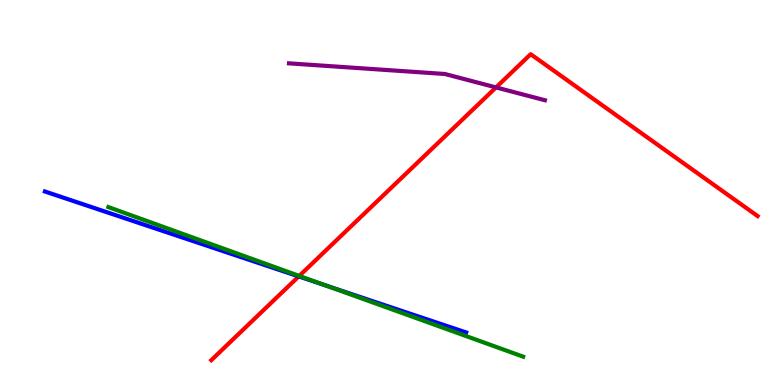[{'lines': ['blue', 'red'], 'intersections': [{'x': 3.85, 'y': 2.82}]}, {'lines': ['green', 'red'], 'intersections': [{'x': 3.86, 'y': 2.83}]}, {'lines': ['purple', 'red'], 'intersections': [{'x': 6.4, 'y': 7.73}]}, {'lines': ['blue', 'green'], 'intersections': [{'x': 4.2, 'y': 2.59}]}, {'lines': ['blue', 'purple'], 'intersections': []}, {'lines': ['green', 'purple'], 'intersections': []}]